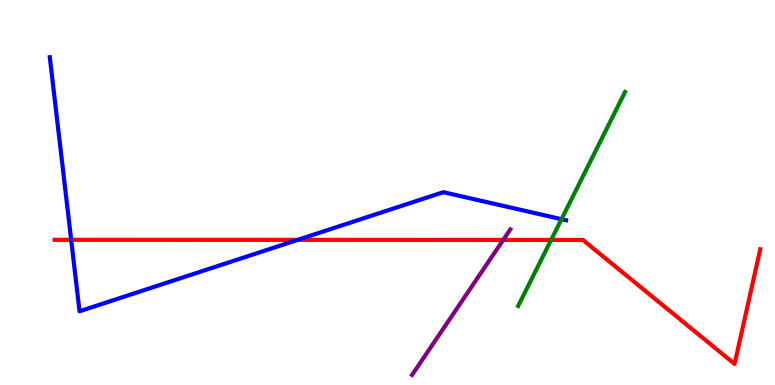[{'lines': ['blue', 'red'], 'intersections': [{'x': 0.918, 'y': 3.77}, {'x': 3.84, 'y': 3.77}]}, {'lines': ['green', 'red'], 'intersections': [{'x': 7.11, 'y': 3.77}]}, {'lines': ['purple', 'red'], 'intersections': [{'x': 6.49, 'y': 3.77}]}, {'lines': ['blue', 'green'], 'intersections': [{'x': 7.25, 'y': 4.31}]}, {'lines': ['blue', 'purple'], 'intersections': []}, {'lines': ['green', 'purple'], 'intersections': []}]